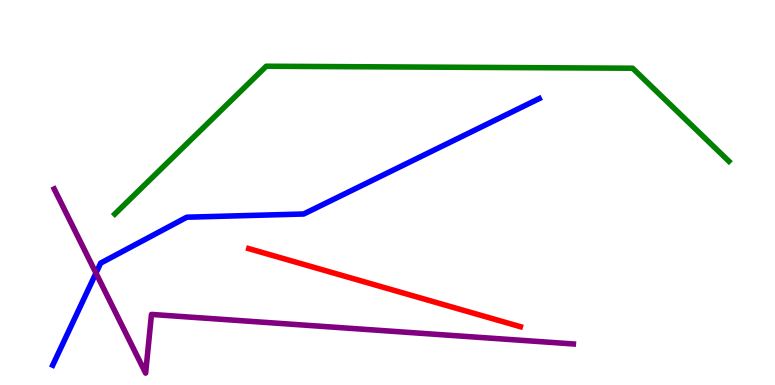[{'lines': ['blue', 'red'], 'intersections': []}, {'lines': ['green', 'red'], 'intersections': []}, {'lines': ['purple', 'red'], 'intersections': []}, {'lines': ['blue', 'green'], 'intersections': []}, {'lines': ['blue', 'purple'], 'intersections': [{'x': 1.24, 'y': 2.91}]}, {'lines': ['green', 'purple'], 'intersections': []}]